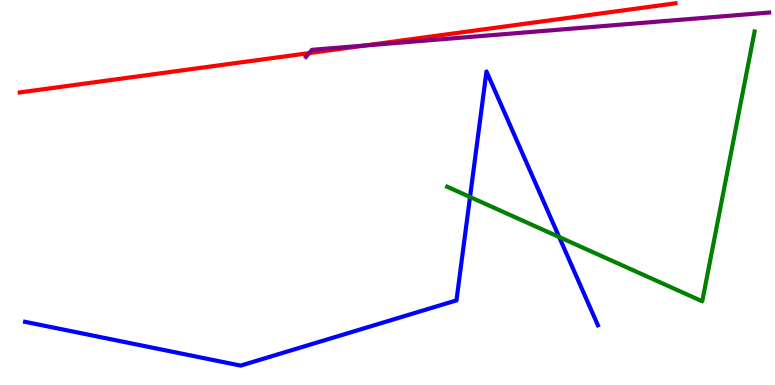[{'lines': ['blue', 'red'], 'intersections': []}, {'lines': ['green', 'red'], 'intersections': []}, {'lines': ['purple', 'red'], 'intersections': [{'x': 3.99, 'y': 8.62}, {'x': 4.71, 'y': 8.82}]}, {'lines': ['blue', 'green'], 'intersections': [{'x': 6.06, 'y': 4.88}, {'x': 7.21, 'y': 3.84}]}, {'lines': ['blue', 'purple'], 'intersections': []}, {'lines': ['green', 'purple'], 'intersections': []}]